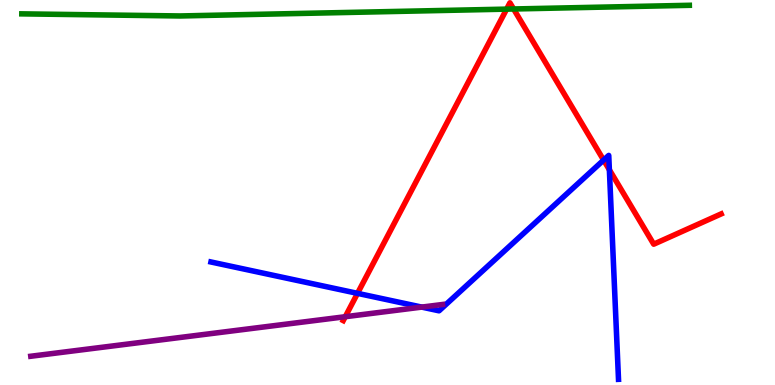[{'lines': ['blue', 'red'], 'intersections': [{'x': 4.61, 'y': 2.38}, {'x': 7.79, 'y': 5.84}, {'x': 7.86, 'y': 5.59}]}, {'lines': ['green', 'red'], 'intersections': [{'x': 6.54, 'y': 9.76}, {'x': 6.63, 'y': 9.77}]}, {'lines': ['purple', 'red'], 'intersections': [{'x': 4.46, 'y': 1.77}]}, {'lines': ['blue', 'green'], 'intersections': []}, {'lines': ['blue', 'purple'], 'intersections': [{'x': 5.44, 'y': 2.02}]}, {'lines': ['green', 'purple'], 'intersections': []}]